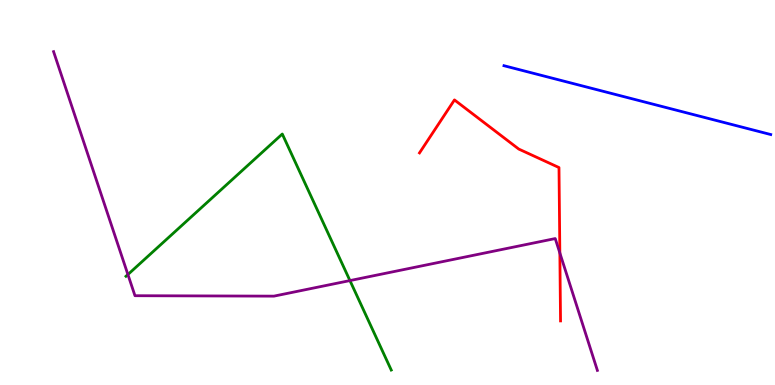[{'lines': ['blue', 'red'], 'intersections': []}, {'lines': ['green', 'red'], 'intersections': []}, {'lines': ['purple', 'red'], 'intersections': [{'x': 7.22, 'y': 3.43}]}, {'lines': ['blue', 'green'], 'intersections': []}, {'lines': ['blue', 'purple'], 'intersections': []}, {'lines': ['green', 'purple'], 'intersections': [{'x': 1.65, 'y': 2.87}, {'x': 4.52, 'y': 2.71}]}]